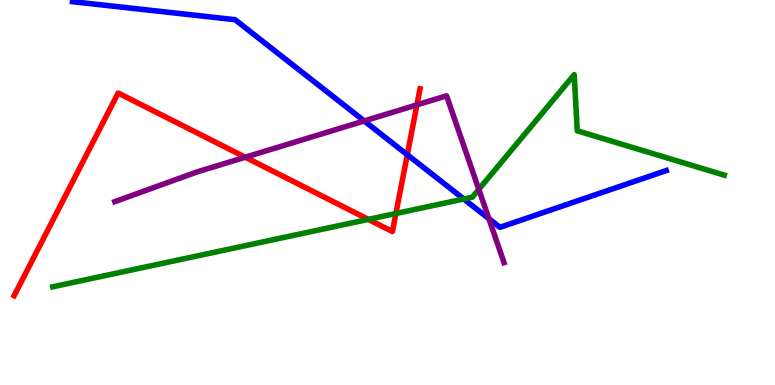[{'lines': ['blue', 'red'], 'intersections': [{'x': 5.26, 'y': 5.98}]}, {'lines': ['green', 'red'], 'intersections': [{'x': 4.75, 'y': 4.3}, {'x': 5.11, 'y': 4.45}]}, {'lines': ['purple', 'red'], 'intersections': [{'x': 3.16, 'y': 5.92}, {'x': 5.38, 'y': 7.28}]}, {'lines': ['blue', 'green'], 'intersections': [{'x': 5.98, 'y': 4.83}]}, {'lines': ['blue', 'purple'], 'intersections': [{'x': 4.7, 'y': 6.86}, {'x': 6.31, 'y': 4.32}]}, {'lines': ['green', 'purple'], 'intersections': [{'x': 6.18, 'y': 5.08}]}]